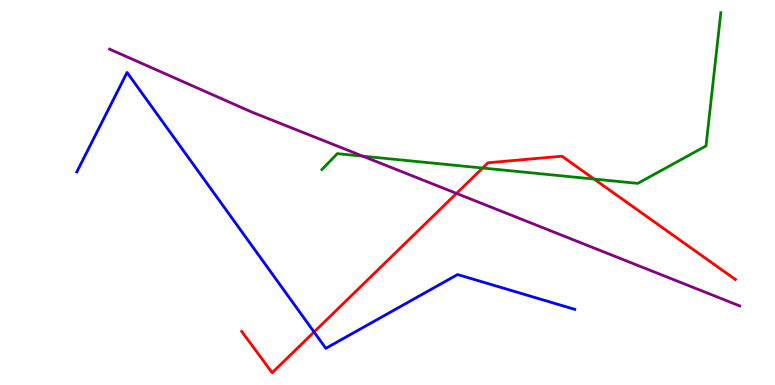[{'lines': ['blue', 'red'], 'intersections': [{'x': 4.05, 'y': 1.38}]}, {'lines': ['green', 'red'], 'intersections': [{'x': 6.23, 'y': 5.64}, {'x': 7.67, 'y': 5.35}]}, {'lines': ['purple', 'red'], 'intersections': [{'x': 5.89, 'y': 4.98}]}, {'lines': ['blue', 'green'], 'intersections': []}, {'lines': ['blue', 'purple'], 'intersections': []}, {'lines': ['green', 'purple'], 'intersections': [{'x': 4.68, 'y': 5.94}]}]